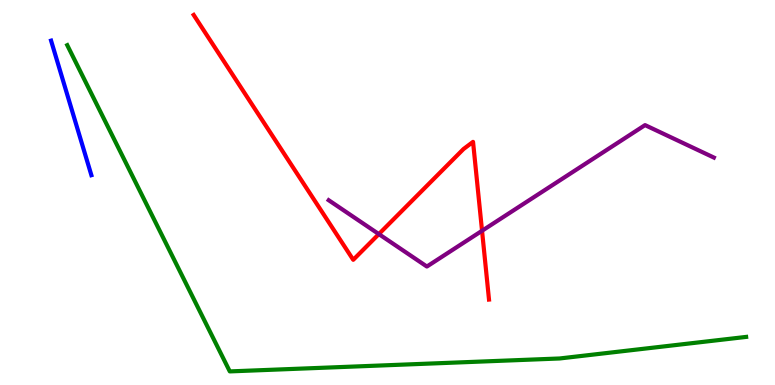[{'lines': ['blue', 'red'], 'intersections': []}, {'lines': ['green', 'red'], 'intersections': []}, {'lines': ['purple', 'red'], 'intersections': [{'x': 4.89, 'y': 3.92}, {'x': 6.22, 'y': 4.01}]}, {'lines': ['blue', 'green'], 'intersections': []}, {'lines': ['blue', 'purple'], 'intersections': []}, {'lines': ['green', 'purple'], 'intersections': []}]